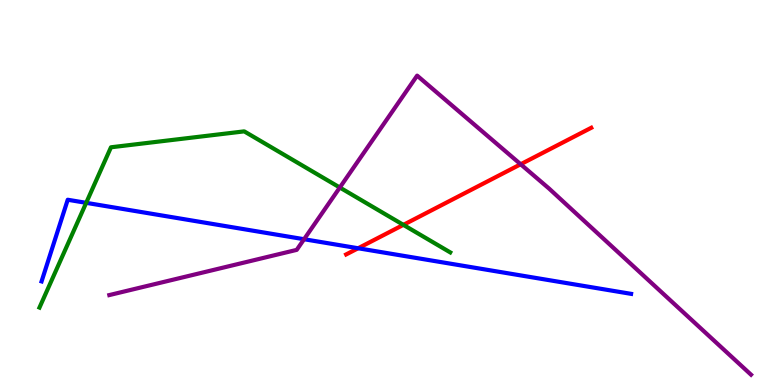[{'lines': ['blue', 'red'], 'intersections': [{'x': 4.62, 'y': 3.55}]}, {'lines': ['green', 'red'], 'intersections': [{'x': 5.2, 'y': 4.16}]}, {'lines': ['purple', 'red'], 'intersections': [{'x': 6.72, 'y': 5.73}]}, {'lines': ['blue', 'green'], 'intersections': [{'x': 1.11, 'y': 4.73}]}, {'lines': ['blue', 'purple'], 'intersections': [{'x': 3.92, 'y': 3.79}]}, {'lines': ['green', 'purple'], 'intersections': [{'x': 4.38, 'y': 5.13}]}]